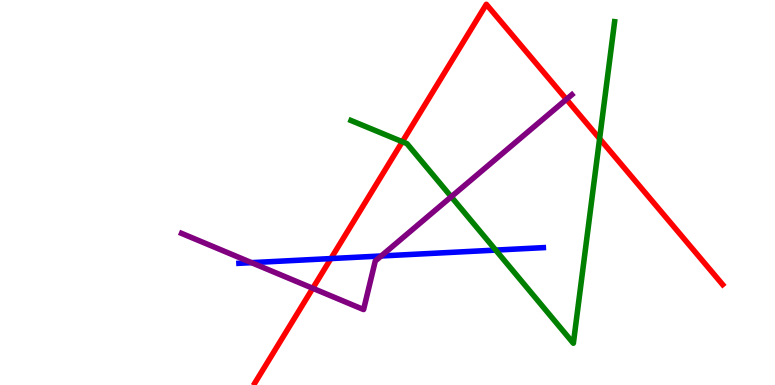[{'lines': ['blue', 'red'], 'intersections': [{'x': 4.27, 'y': 3.28}]}, {'lines': ['green', 'red'], 'intersections': [{'x': 5.19, 'y': 6.32}, {'x': 7.74, 'y': 6.4}]}, {'lines': ['purple', 'red'], 'intersections': [{'x': 4.04, 'y': 2.51}, {'x': 7.31, 'y': 7.42}]}, {'lines': ['blue', 'green'], 'intersections': [{'x': 6.4, 'y': 3.5}]}, {'lines': ['blue', 'purple'], 'intersections': [{'x': 3.25, 'y': 3.18}, {'x': 4.92, 'y': 3.35}]}, {'lines': ['green', 'purple'], 'intersections': [{'x': 5.82, 'y': 4.89}]}]